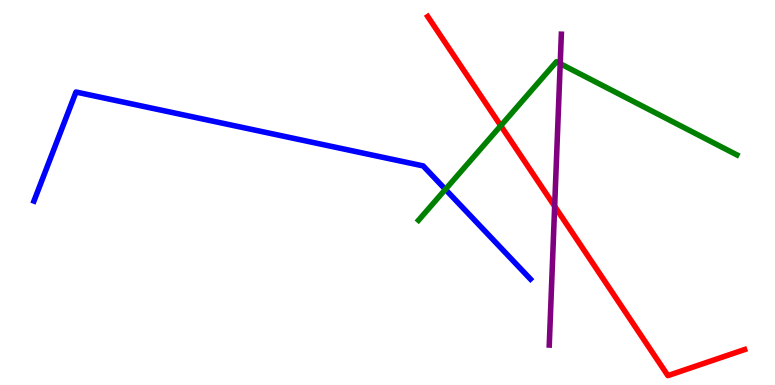[{'lines': ['blue', 'red'], 'intersections': []}, {'lines': ['green', 'red'], 'intersections': [{'x': 6.46, 'y': 6.73}]}, {'lines': ['purple', 'red'], 'intersections': [{'x': 7.16, 'y': 4.64}]}, {'lines': ['blue', 'green'], 'intersections': [{'x': 5.75, 'y': 5.08}]}, {'lines': ['blue', 'purple'], 'intersections': []}, {'lines': ['green', 'purple'], 'intersections': [{'x': 7.23, 'y': 8.35}]}]